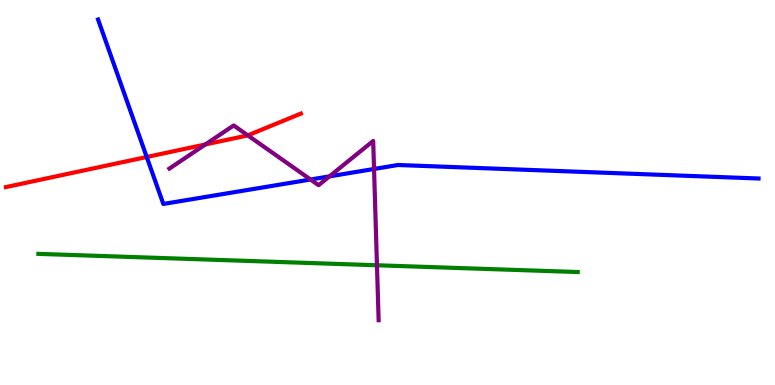[{'lines': ['blue', 'red'], 'intersections': [{'x': 1.89, 'y': 5.92}]}, {'lines': ['green', 'red'], 'intersections': []}, {'lines': ['purple', 'red'], 'intersections': [{'x': 2.65, 'y': 6.25}, {'x': 3.2, 'y': 6.48}]}, {'lines': ['blue', 'green'], 'intersections': []}, {'lines': ['blue', 'purple'], 'intersections': [{'x': 4.01, 'y': 5.34}, {'x': 4.25, 'y': 5.42}, {'x': 4.83, 'y': 5.61}]}, {'lines': ['green', 'purple'], 'intersections': [{'x': 4.86, 'y': 3.11}]}]